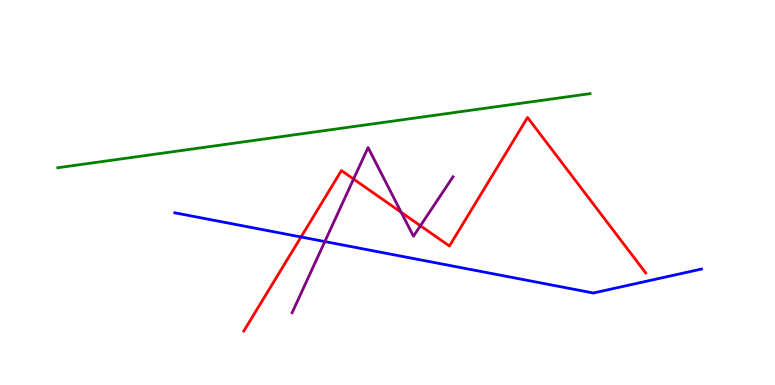[{'lines': ['blue', 'red'], 'intersections': [{'x': 3.88, 'y': 3.84}]}, {'lines': ['green', 'red'], 'intersections': []}, {'lines': ['purple', 'red'], 'intersections': [{'x': 4.56, 'y': 5.35}, {'x': 5.18, 'y': 4.49}, {'x': 5.42, 'y': 4.14}]}, {'lines': ['blue', 'green'], 'intersections': []}, {'lines': ['blue', 'purple'], 'intersections': [{'x': 4.19, 'y': 3.73}]}, {'lines': ['green', 'purple'], 'intersections': []}]